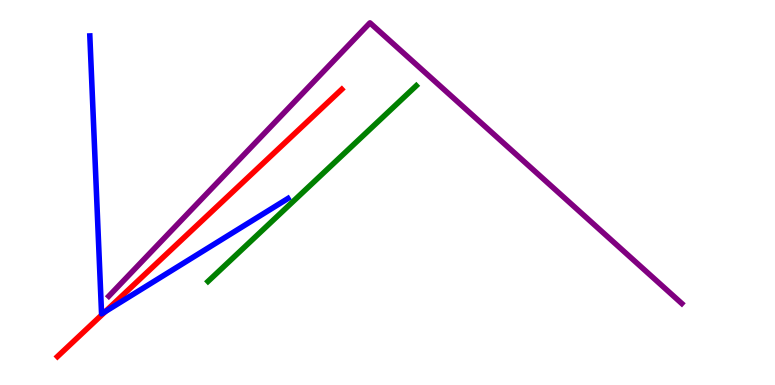[{'lines': ['blue', 'red'], 'intersections': [{'x': 1.36, 'y': 1.91}]}, {'lines': ['green', 'red'], 'intersections': []}, {'lines': ['purple', 'red'], 'intersections': []}, {'lines': ['blue', 'green'], 'intersections': []}, {'lines': ['blue', 'purple'], 'intersections': []}, {'lines': ['green', 'purple'], 'intersections': []}]